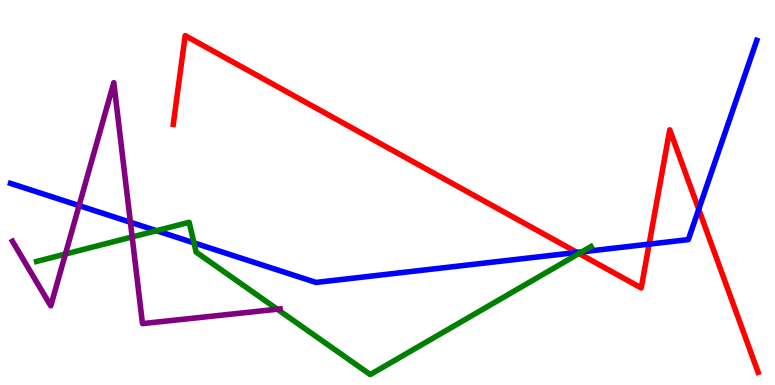[{'lines': ['blue', 'red'], 'intersections': [{'x': 7.45, 'y': 3.44}, {'x': 8.38, 'y': 3.66}, {'x': 9.02, 'y': 4.56}]}, {'lines': ['green', 'red'], 'intersections': [{'x': 7.47, 'y': 3.42}]}, {'lines': ['purple', 'red'], 'intersections': []}, {'lines': ['blue', 'green'], 'intersections': [{'x': 2.02, 'y': 4.01}, {'x': 2.5, 'y': 3.69}, {'x': 7.51, 'y': 3.46}]}, {'lines': ['blue', 'purple'], 'intersections': [{'x': 1.02, 'y': 4.66}, {'x': 1.68, 'y': 4.23}]}, {'lines': ['green', 'purple'], 'intersections': [{'x': 0.844, 'y': 3.4}, {'x': 1.71, 'y': 3.85}, {'x': 3.58, 'y': 1.97}]}]